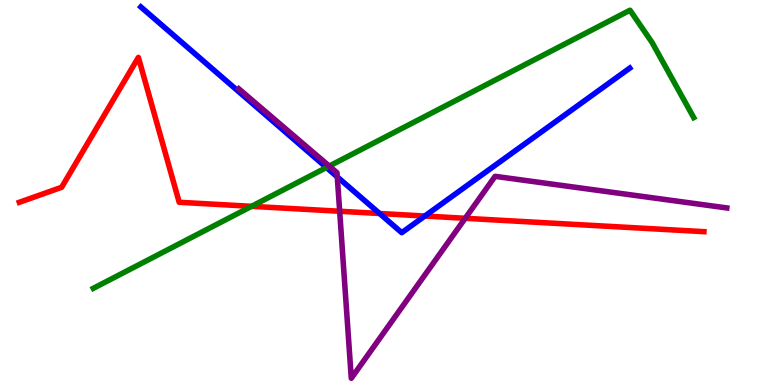[{'lines': ['blue', 'red'], 'intersections': [{'x': 4.9, 'y': 4.45}, {'x': 5.48, 'y': 4.39}]}, {'lines': ['green', 'red'], 'intersections': [{'x': 3.25, 'y': 4.64}]}, {'lines': ['purple', 'red'], 'intersections': [{'x': 4.38, 'y': 4.51}, {'x': 6.0, 'y': 4.33}]}, {'lines': ['blue', 'green'], 'intersections': [{'x': 4.21, 'y': 5.65}]}, {'lines': ['blue', 'purple'], 'intersections': [{'x': 4.35, 'y': 5.41}]}, {'lines': ['green', 'purple'], 'intersections': [{'x': 4.25, 'y': 5.69}]}]